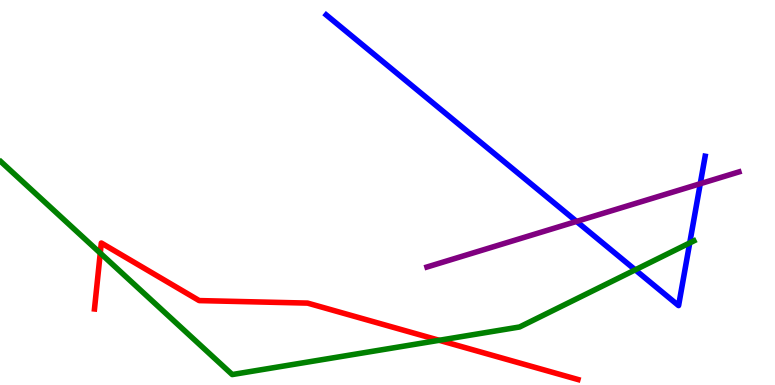[{'lines': ['blue', 'red'], 'intersections': []}, {'lines': ['green', 'red'], 'intersections': [{'x': 1.29, 'y': 3.43}, {'x': 5.67, 'y': 1.16}]}, {'lines': ['purple', 'red'], 'intersections': []}, {'lines': ['blue', 'green'], 'intersections': [{'x': 8.2, 'y': 2.99}, {'x': 8.9, 'y': 3.69}]}, {'lines': ['blue', 'purple'], 'intersections': [{'x': 7.44, 'y': 4.25}, {'x': 9.04, 'y': 5.23}]}, {'lines': ['green', 'purple'], 'intersections': []}]